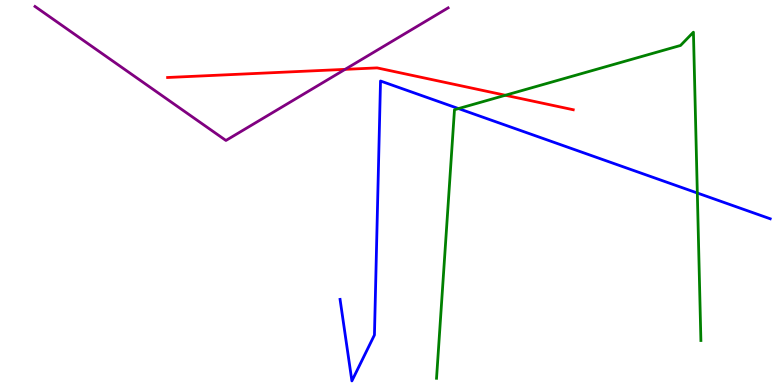[{'lines': ['blue', 'red'], 'intersections': []}, {'lines': ['green', 'red'], 'intersections': [{'x': 6.52, 'y': 7.53}]}, {'lines': ['purple', 'red'], 'intersections': [{'x': 4.45, 'y': 8.2}]}, {'lines': ['blue', 'green'], 'intersections': [{'x': 5.92, 'y': 7.18}, {'x': 9.0, 'y': 4.99}]}, {'lines': ['blue', 'purple'], 'intersections': []}, {'lines': ['green', 'purple'], 'intersections': []}]